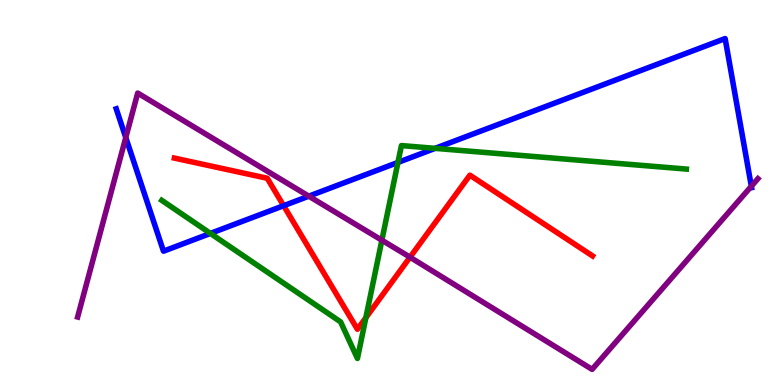[{'lines': ['blue', 'red'], 'intersections': [{'x': 3.66, 'y': 4.66}]}, {'lines': ['green', 'red'], 'intersections': [{'x': 4.72, 'y': 1.75}]}, {'lines': ['purple', 'red'], 'intersections': [{'x': 5.29, 'y': 3.32}]}, {'lines': ['blue', 'green'], 'intersections': [{'x': 2.72, 'y': 3.94}, {'x': 5.13, 'y': 5.78}, {'x': 5.61, 'y': 6.15}]}, {'lines': ['blue', 'purple'], 'intersections': [{'x': 1.62, 'y': 6.43}, {'x': 3.98, 'y': 4.9}, {'x': 9.69, 'y': 5.16}]}, {'lines': ['green', 'purple'], 'intersections': [{'x': 4.93, 'y': 3.76}]}]